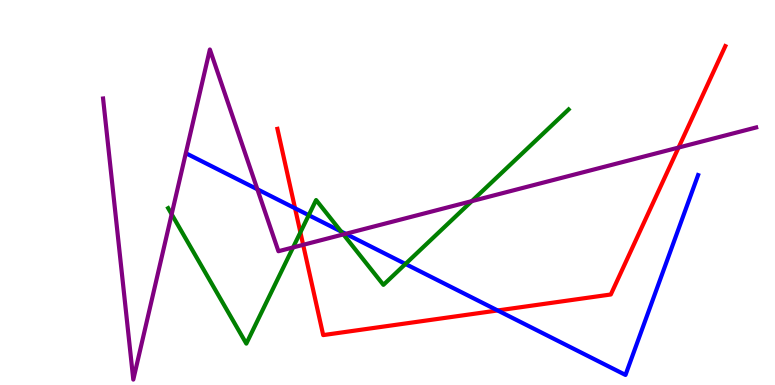[{'lines': ['blue', 'red'], 'intersections': [{'x': 3.81, 'y': 4.59}, {'x': 6.42, 'y': 1.94}]}, {'lines': ['green', 'red'], 'intersections': [{'x': 3.88, 'y': 3.96}]}, {'lines': ['purple', 'red'], 'intersections': [{'x': 3.91, 'y': 3.64}, {'x': 8.76, 'y': 6.17}]}, {'lines': ['blue', 'green'], 'intersections': [{'x': 3.98, 'y': 4.41}, {'x': 4.4, 'y': 3.99}, {'x': 5.23, 'y': 3.14}]}, {'lines': ['blue', 'purple'], 'intersections': [{'x': 3.32, 'y': 5.08}, {'x': 4.46, 'y': 3.93}]}, {'lines': ['green', 'purple'], 'intersections': [{'x': 2.21, 'y': 4.44}, {'x': 3.78, 'y': 3.57}, {'x': 4.43, 'y': 3.91}, {'x': 6.09, 'y': 4.78}]}]